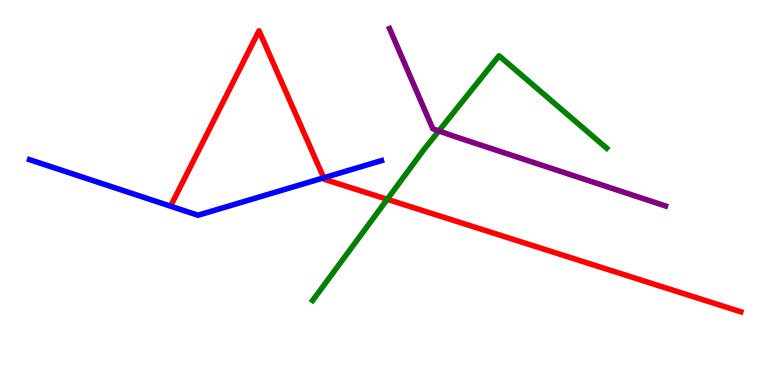[{'lines': ['blue', 'red'], 'intersections': [{'x': 4.18, 'y': 5.38}]}, {'lines': ['green', 'red'], 'intersections': [{'x': 5.0, 'y': 4.82}]}, {'lines': ['purple', 'red'], 'intersections': []}, {'lines': ['blue', 'green'], 'intersections': []}, {'lines': ['blue', 'purple'], 'intersections': []}, {'lines': ['green', 'purple'], 'intersections': [{'x': 5.66, 'y': 6.6}]}]